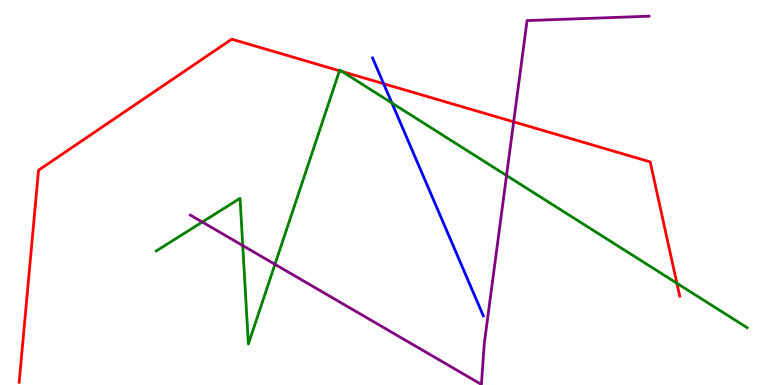[{'lines': ['blue', 'red'], 'intersections': [{'x': 4.95, 'y': 7.83}]}, {'lines': ['green', 'red'], 'intersections': [{'x': 4.38, 'y': 8.16}, {'x': 4.42, 'y': 8.14}, {'x': 8.73, 'y': 2.64}]}, {'lines': ['purple', 'red'], 'intersections': [{'x': 6.63, 'y': 6.84}]}, {'lines': ['blue', 'green'], 'intersections': [{'x': 5.06, 'y': 7.32}]}, {'lines': ['blue', 'purple'], 'intersections': []}, {'lines': ['green', 'purple'], 'intersections': [{'x': 2.61, 'y': 4.23}, {'x': 3.13, 'y': 3.62}, {'x': 3.55, 'y': 3.13}, {'x': 6.54, 'y': 5.44}]}]